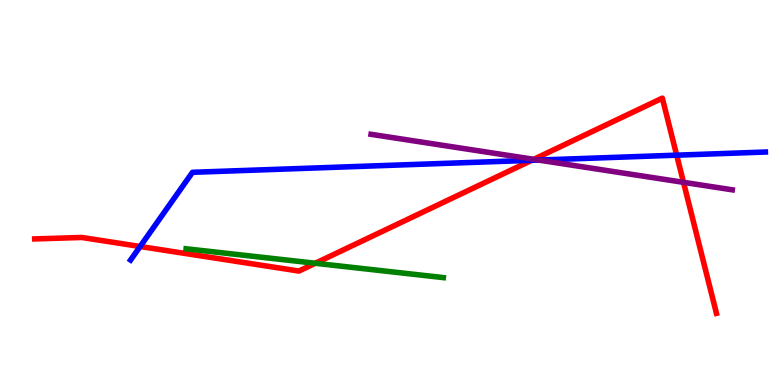[{'lines': ['blue', 'red'], 'intersections': [{'x': 1.81, 'y': 3.6}, {'x': 6.86, 'y': 5.84}, {'x': 8.73, 'y': 5.97}]}, {'lines': ['green', 'red'], 'intersections': [{'x': 4.07, 'y': 3.16}]}, {'lines': ['purple', 'red'], 'intersections': [{'x': 6.89, 'y': 5.86}, {'x': 8.82, 'y': 5.26}]}, {'lines': ['blue', 'green'], 'intersections': []}, {'lines': ['blue', 'purple'], 'intersections': [{'x': 6.95, 'y': 5.84}]}, {'lines': ['green', 'purple'], 'intersections': []}]